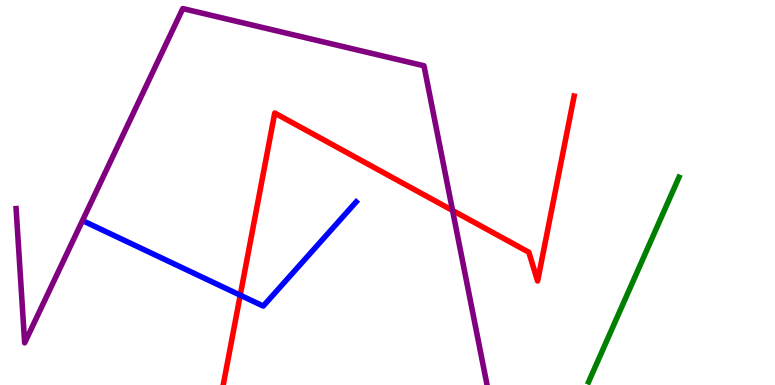[{'lines': ['blue', 'red'], 'intersections': [{'x': 3.1, 'y': 2.33}]}, {'lines': ['green', 'red'], 'intersections': []}, {'lines': ['purple', 'red'], 'intersections': [{'x': 5.84, 'y': 4.53}]}, {'lines': ['blue', 'green'], 'intersections': []}, {'lines': ['blue', 'purple'], 'intersections': []}, {'lines': ['green', 'purple'], 'intersections': []}]